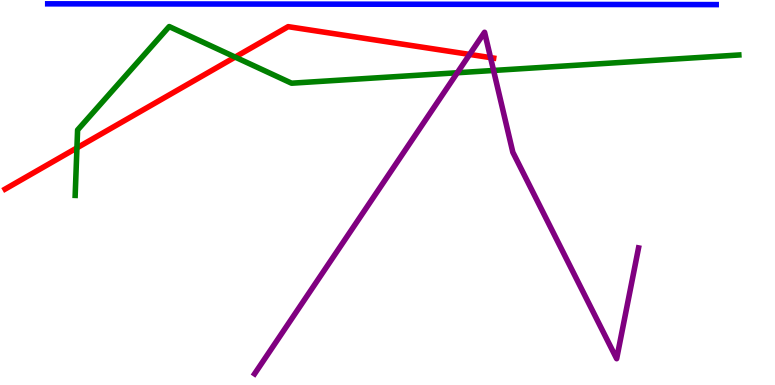[{'lines': ['blue', 'red'], 'intersections': []}, {'lines': ['green', 'red'], 'intersections': [{'x': 0.993, 'y': 6.16}, {'x': 3.03, 'y': 8.52}]}, {'lines': ['purple', 'red'], 'intersections': [{'x': 6.06, 'y': 8.59}, {'x': 6.33, 'y': 8.5}]}, {'lines': ['blue', 'green'], 'intersections': []}, {'lines': ['blue', 'purple'], 'intersections': []}, {'lines': ['green', 'purple'], 'intersections': [{'x': 5.9, 'y': 8.11}, {'x': 6.37, 'y': 8.17}]}]